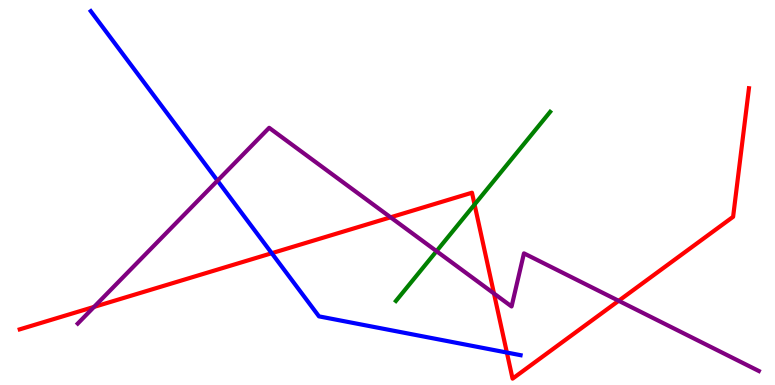[{'lines': ['blue', 'red'], 'intersections': [{'x': 3.51, 'y': 3.42}, {'x': 6.54, 'y': 0.843}]}, {'lines': ['green', 'red'], 'intersections': [{'x': 6.12, 'y': 4.69}]}, {'lines': ['purple', 'red'], 'intersections': [{'x': 1.21, 'y': 2.03}, {'x': 5.04, 'y': 4.36}, {'x': 6.37, 'y': 2.38}, {'x': 7.98, 'y': 2.19}]}, {'lines': ['blue', 'green'], 'intersections': []}, {'lines': ['blue', 'purple'], 'intersections': [{'x': 2.81, 'y': 5.31}]}, {'lines': ['green', 'purple'], 'intersections': [{'x': 5.63, 'y': 3.48}]}]